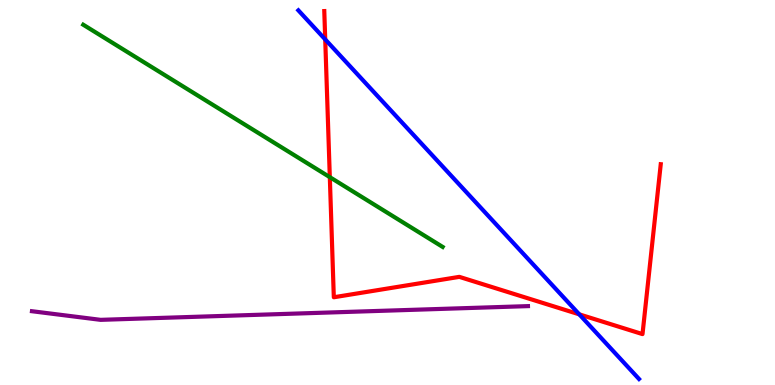[{'lines': ['blue', 'red'], 'intersections': [{'x': 4.2, 'y': 8.98}, {'x': 7.47, 'y': 1.84}]}, {'lines': ['green', 'red'], 'intersections': [{'x': 4.26, 'y': 5.4}]}, {'lines': ['purple', 'red'], 'intersections': []}, {'lines': ['blue', 'green'], 'intersections': []}, {'lines': ['blue', 'purple'], 'intersections': []}, {'lines': ['green', 'purple'], 'intersections': []}]